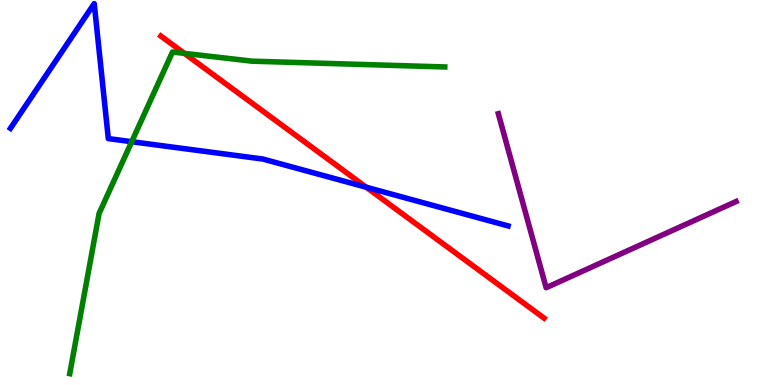[{'lines': ['blue', 'red'], 'intersections': [{'x': 4.73, 'y': 5.14}]}, {'lines': ['green', 'red'], 'intersections': [{'x': 2.38, 'y': 8.61}]}, {'lines': ['purple', 'red'], 'intersections': []}, {'lines': ['blue', 'green'], 'intersections': [{'x': 1.7, 'y': 6.32}]}, {'lines': ['blue', 'purple'], 'intersections': []}, {'lines': ['green', 'purple'], 'intersections': []}]